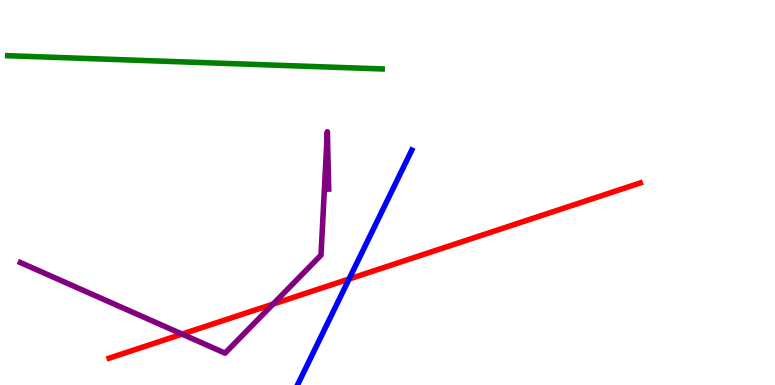[{'lines': ['blue', 'red'], 'intersections': [{'x': 4.5, 'y': 2.75}]}, {'lines': ['green', 'red'], 'intersections': []}, {'lines': ['purple', 'red'], 'intersections': [{'x': 2.35, 'y': 1.32}, {'x': 3.52, 'y': 2.1}]}, {'lines': ['blue', 'green'], 'intersections': []}, {'lines': ['blue', 'purple'], 'intersections': []}, {'lines': ['green', 'purple'], 'intersections': []}]